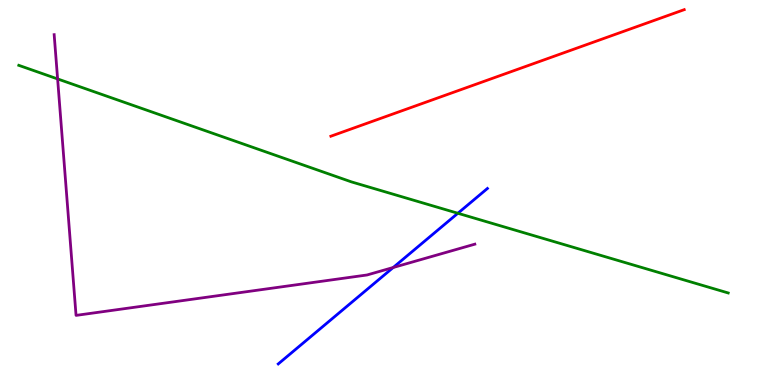[{'lines': ['blue', 'red'], 'intersections': []}, {'lines': ['green', 'red'], 'intersections': []}, {'lines': ['purple', 'red'], 'intersections': []}, {'lines': ['blue', 'green'], 'intersections': [{'x': 5.91, 'y': 4.46}]}, {'lines': ['blue', 'purple'], 'intersections': [{'x': 5.07, 'y': 3.05}]}, {'lines': ['green', 'purple'], 'intersections': [{'x': 0.743, 'y': 7.95}]}]